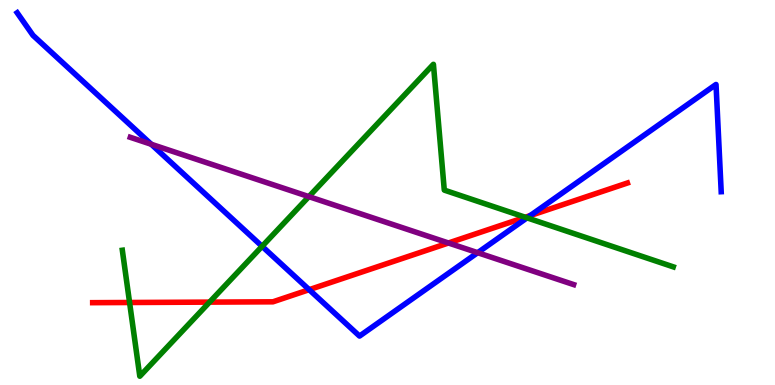[{'lines': ['blue', 'red'], 'intersections': [{'x': 3.99, 'y': 2.48}, {'x': 6.84, 'y': 4.4}]}, {'lines': ['green', 'red'], 'intersections': [{'x': 1.67, 'y': 2.14}, {'x': 2.7, 'y': 2.15}, {'x': 6.78, 'y': 4.36}]}, {'lines': ['purple', 'red'], 'intersections': [{'x': 5.79, 'y': 3.69}]}, {'lines': ['blue', 'green'], 'intersections': [{'x': 3.38, 'y': 3.6}, {'x': 6.8, 'y': 4.34}]}, {'lines': ['blue', 'purple'], 'intersections': [{'x': 1.95, 'y': 6.25}, {'x': 6.16, 'y': 3.44}]}, {'lines': ['green', 'purple'], 'intersections': [{'x': 3.99, 'y': 4.89}]}]